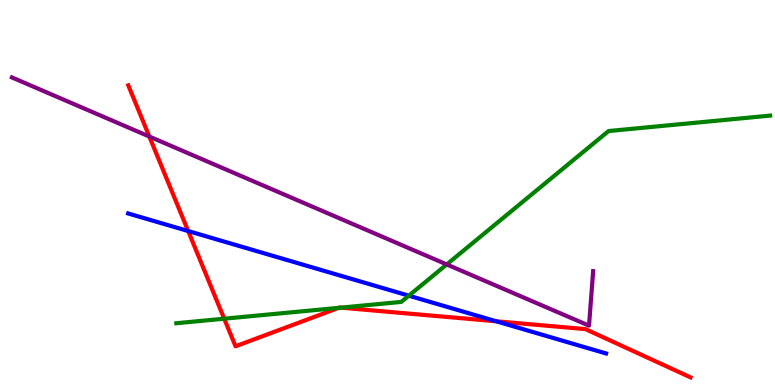[{'lines': ['blue', 'red'], 'intersections': [{'x': 2.43, 'y': 4.0}, {'x': 6.4, 'y': 1.66}]}, {'lines': ['green', 'red'], 'intersections': [{'x': 2.89, 'y': 1.72}, {'x': 4.37, 'y': 2.0}, {'x': 4.4, 'y': 2.01}]}, {'lines': ['purple', 'red'], 'intersections': [{'x': 1.93, 'y': 6.45}]}, {'lines': ['blue', 'green'], 'intersections': [{'x': 5.28, 'y': 2.32}]}, {'lines': ['blue', 'purple'], 'intersections': []}, {'lines': ['green', 'purple'], 'intersections': [{'x': 5.76, 'y': 3.13}]}]